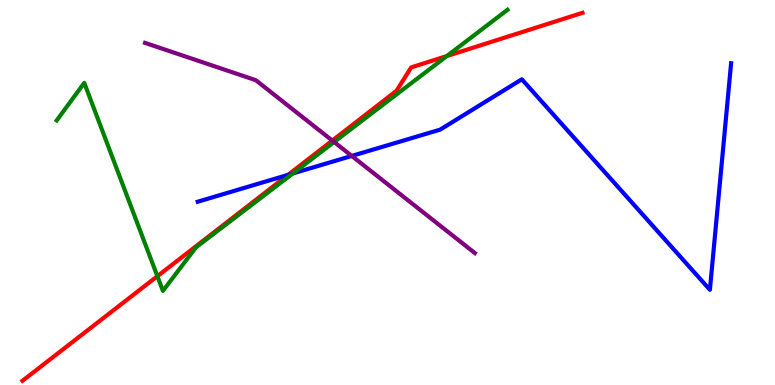[{'lines': ['blue', 'red'], 'intersections': [{'x': 3.72, 'y': 5.46}]}, {'lines': ['green', 'red'], 'intersections': [{'x': 2.03, 'y': 2.83}, {'x': 5.77, 'y': 8.54}]}, {'lines': ['purple', 'red'], 'intersections': [{'x': 4.29, 'y': 6.35}]}, {'lines': ['blue', 'green'], 'intersections': [{'x': 3.78, 'y': 5.5}]}, {'lines': ['blue', 'purple'], 'intersections': [{'x': 4.54, 'y': 5.95}]}, {'lines': ['green', 'purple'], 'intersections': [{'x': 4.31, 'y': 6.31}]}]